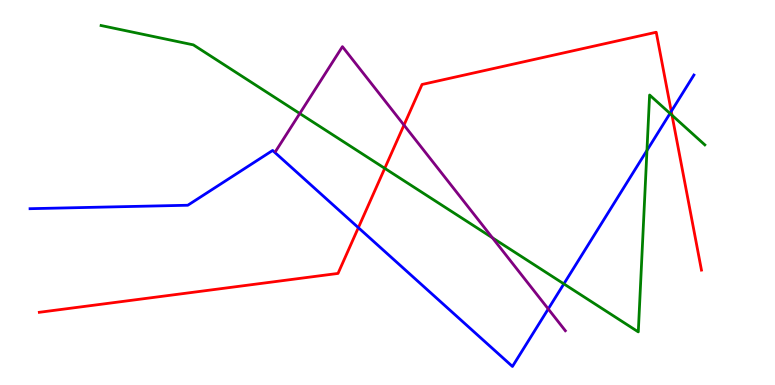[{'lines': ['blue', 'red'], 'intersections': [{'x': 4.62, 'y': 4.09}, {'x': 8.66, 'y': 7.11}]}, {'lines': ['green', 'red'], 'intersections': [{'x': 4.96, 'y': 5.63}, {'x': 8.67, 'y': 7.01}]}, {'lines': ['purple', 'red'], 'intersections': [{'x': 5.21, 'y': 6.75}]}, {'lines': ['blue', 'green'], 'intersections': [{'x': 7.28, 'y': 2.63}, {'x': 8.35, 'y': 6.09}, {'x': 8.65, 'y': 7.05}]}, {'lines': ['blue', 'purple'], 'intersections': [{'x': 7.07, 'y': 1.98}]}, {'lines': ['green', 'purple'], 'intersections': [{'x': 3.87, 'y': 7.05}, {'x': 6.35, 'y': 3.82}]}]